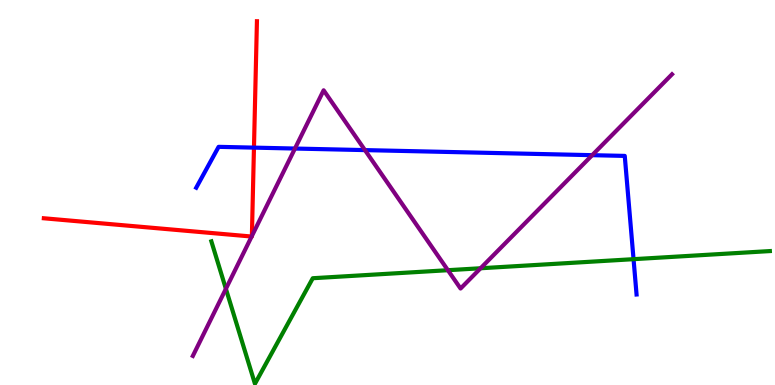[{'lines': ['blue', 'red'], 'intersections': [{'x': 3.28, 'y': 6.17}]}, {'lines': ['green', 'red'], 'intersections': []}, {'lines': ['purple', 'red'], 'intersections': [{'x': 3.25, 'y': 3.86}, {'x': 3.25, 'y': 3.87}]}, {'lines': ['blue', 'green'], 'intersections': [{'x': 8.17, 'y': 3.27}]}, {'lines': ['blue', 'purple'], 'intersections': [{'x': 3.81, 'y': 6.14}, {'x': 4.71, 'y': 6.1}, {'x': 7.64, 'y': 5.97}]}, {'lines': ['green', 'purple'], 'intersections': [{'x': 2.91, 'y': 2.5}, {'x': 5.78, 'y': 2.98}, {'x': 6.2, 'y': 3.03}]}]